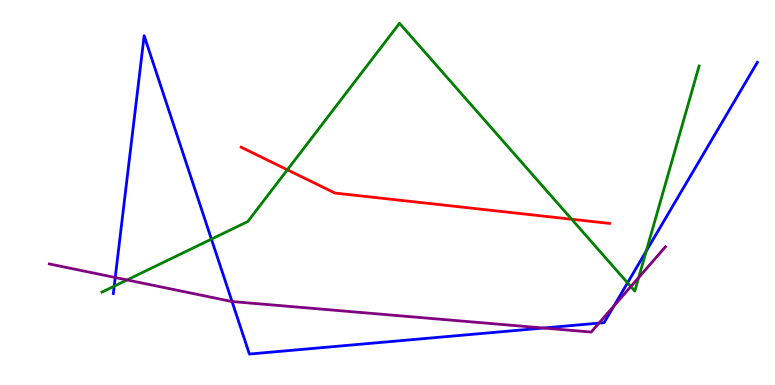[{'lines': ['blue', 'red'], 'intersections': []}, {'lines': ['green', 'red'], 'intersections': [{'x': 3.71, 'y': 5.59}, {'x': 7.38, 'y': 4.31}]}, {'lines': ['purple', 'red'], 'intersections': []}, {'lines': ['blue', 'green'], 'intersections': [{'x': 1.47, 'y': 2.57}, {'x': 2.73, 'y': 3.79}, {'x': 8.1, 'y': 2.65}, {'x': 8.34, 'y': 3.48}]}, {'lines': ['blue', 'purple'], 'intersections': [{'x': 1.49, 'y': 2.79}, {'x': 2.99, 'y': 2.17}, {'x': 7.01, 'y': 1.48}, {'x': 7.73, 'y': 1.61}, {'x': 7.92, 'y': 2.05}]}, {'lines': ['green', 'purple'], 'intersections': [{'x': 1.64, 'y': 2.73}, {'x': 8.14, 'y': 2.56}, {'x': 8.24, 'y': 2.79}]}]